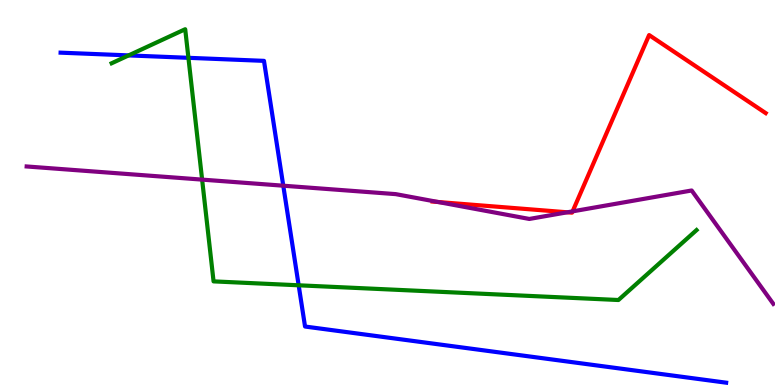[{'lines': ['blue', 'red'], 'intersections': []}, {'lines': ['green', 'red'], 'intersections': []}, {'lines': ['purple', 'red'], 'intersections': [{'x': 5.65, 'y': 4.75}, {'x': 7.32, 'y': 4.49}, {'x': 7.39, 'y': 4.51}]}, {'lines': ['blue', 'green'], 'intersections': [{'x': 1.66, 'y': 8.56}, {'x': 2.43, 'y': 8.5}, {'x': 3.85, 'y': 2.59}]}, {'lines': ['blue', 'purple'], 'intersections': [{'x': 3.66, 'y': 5.18}]}, {'lines': ['green', 'purple'], 'intersections': [{'x': 2.61, 'y': 5.33}]}]